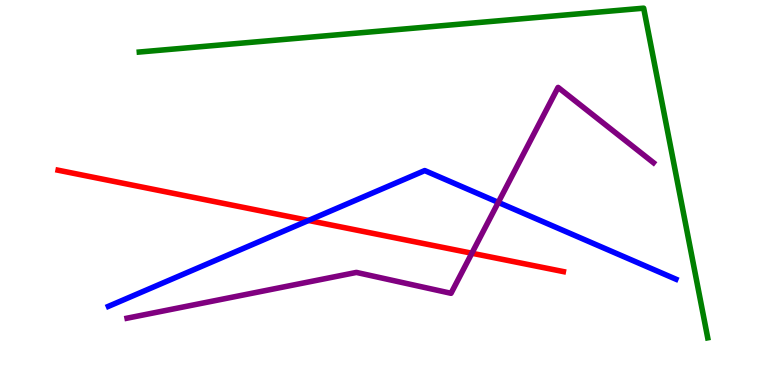[{'lines': ['blue', 'red'], 'intersections': [{'x': 3.98, 'y': 4.27}]}, {'lines': ['green', 'red'], 'intersections': []}, {'lines': ['purple', 'red'], 'intersections': [{'x': 6.09, 'y': 3.42}]}, {'lines': ['blue', 'green'], 'intersections': []}, {'lines': ['blue', 'purple'], 'intersections': [{'x': 6.43, 'y': 4.74}]}, {'lines': ['green', 'purple'], 'intersections': []}]